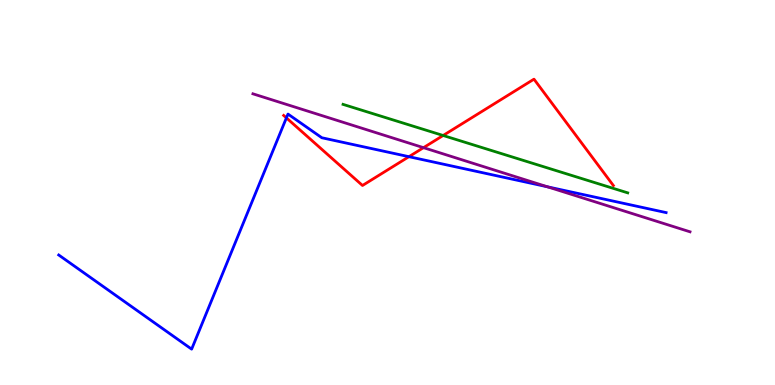[{'lines': ['blue', 'red'], 'intersections': [{'x': 3.7, 'y': 6.94}, {'x': 5.28, 'y': 5.93}]}, {'lines': ['green', 'red'], 'intersections': [{'x': 5.72, 'y': 6.48}]}, {'lines': ['purple', 'red'], 'intersections': [{'x': 5.46, 'y': 6.16}]}, {'lines': ['blue', 'green'], 'intersections': []}, {'lines': ['blue', 'purple'], 'intersections': [{'x': 7.06, 'y': 5.15}]}, {'lines': ['green', 'purple'], 'intersections': []}]